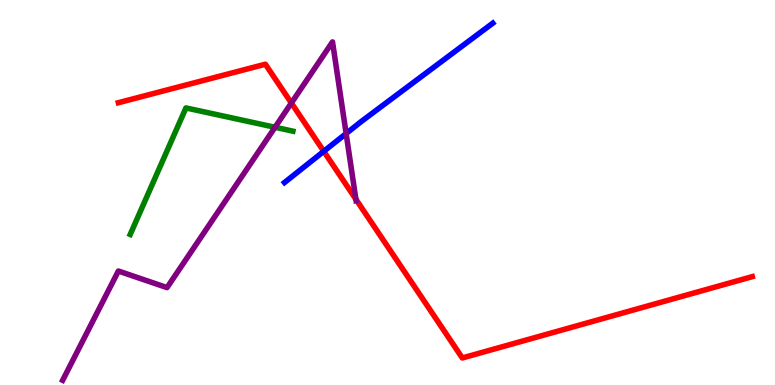[{'lines': ['blue', 'red'], 'intersections': [{'x': 4.18, 'y': 6.07}]}, {'lines': ['green', 'red'], 'intersections': []}, {'lines': ['purple', 'red'], 'intersections': [{'x': 3.76, 'y': 7.32}, {'x': 4.59, 'y': 4.83}]}, {'lines': ['blue', 'green'], 'intersections': []}, {'lines': ['blue', 'purple'], 'intersections': [{'x': 4.47, 'y': 6.53}]}, {'lines': ['green', 'purple'], 'intersections': [{'x': 3.55, 'y': 6.69}]}]